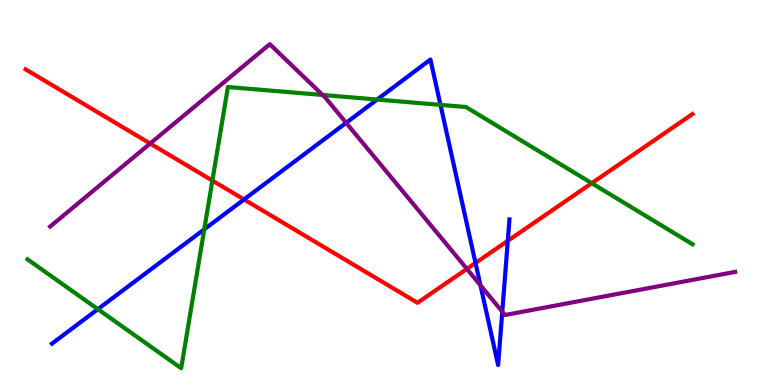[{'lines': ['blue', 'red'], 'intersections': [{'x': 3.15, 'y': 4.82}, {'x': 6.14, 'y': 3.17}, {'x': 6.55, 'y': 3.75}]}, {'lines': ['green', 'red'], 'intersections': [{'x': 2.74, 'y': 5.31}, {'x': 7.64, 'y': 5.24}]}, {'lines': ['purple', 'red'], 'intersections': [{'x': 1.94, 'y': 6.27}, {'x': 6.02, 'y': 3.02}]}, {'lines': ['blue', 'green'], 'intersections': [{'x': 1.26, 'y': 1.97}, {'x': 2.64, 'y': 4.04}, {'x': 4.87, 'y': 7.41}, {'x': 5.68, 'y': 7.28}]}, {'lines': ['blue', 'purple'], 'intersections': [{'x': 4.47, 'y': 6.81}, {'x': 6.2, 'y': 2.59}, {'x': 6.48, 'y': 1.9}]}, {'lines': ['green', 'purple'], 'intersections': [{'x': 4.16, 'y': 7.53}]}]